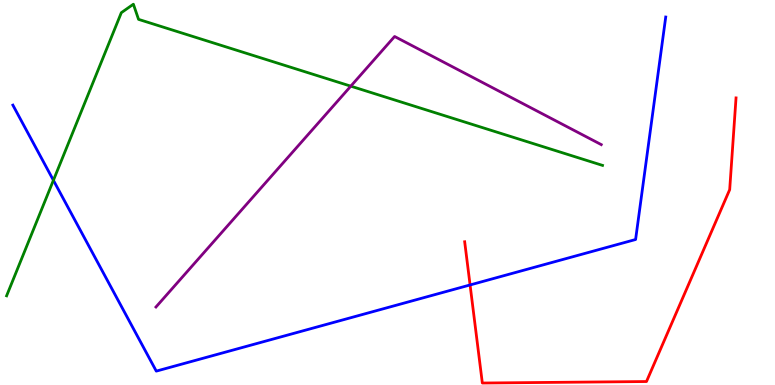[{'lines': ['blue', 'red'], 'intersections': [{'x': 6.07, 'y': 2.6}]}, {'lines': ['green', 'red'], 'intersections': []}, {'lines': ['purple', 'red'], 'intersections': []}, {'lines': ['blue', 'green'], 'intersections': [{'x': 0.689, 'y': 5.32}]}, {'lines': ['blue', 'purple'], 'intersections': []}, {'lines': ['green', 'purple'], 'intersections': [{'x': 4.53, 'y': 7.76}]}]